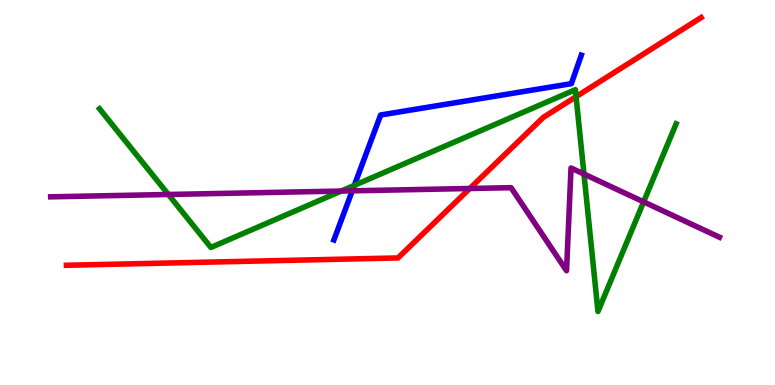[{'lines': ['blue', 'red'], 'intersections': []}, {'lines': ['green', 'red'], 'intersections': [{'x': 7.43, 'y': 7.49}]}, {'lines': ['purple', 'red'], 'intersections': [{'x': 6.06, 'y': 5.1}]}, {'lines': ['blue', 'green'], 'intersections': [{'x': 4.57, 'y': 5.19}]}, {'lines': ['blue', 'purple'], 'intersections': [{'x': 4.55, 'y': 5.04}]}, {'lines': ['green', 'purple'], 'intersections': [{'x': 2.17, 'y': 4.95}, {'x': 4.4, 'y': 5.04}, {'x': 7.54, 'y': 5.48}, {'x': 8.3, 'y': 4.76}]}]